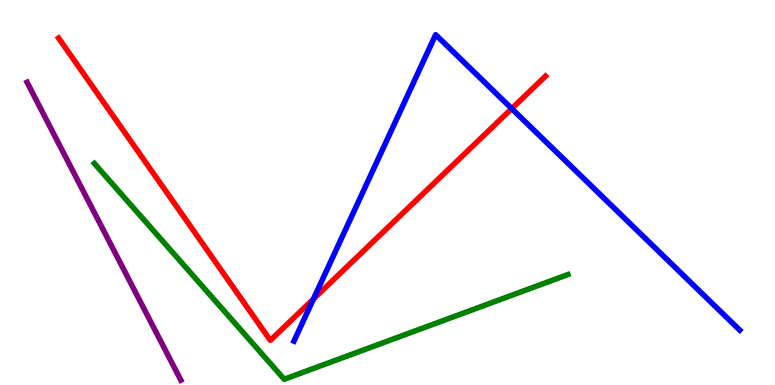[{'lines': ['blue', 'red'], 'intersections': [{'x': 4.04, 'y': 2.23}, {'x': 6.6, 'y': 7.18}]}, {'lines': ['green', 'red'], 'intersections': []}, {'lines': ['purple', 'red'], 'intersections': []}, {'lines': ['blue', 'green'], 'intersections': []}, {'lines': ['blue', 'purple'], 'intersections': []}, {'lines': ['green', 'purple'], 'intersections': []}]